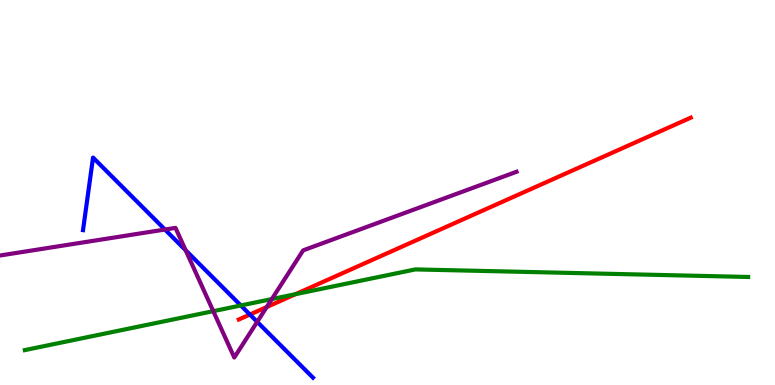[{'lines': ['blue', 'red'], 'intersections': [{'x': 3.22, 'y': 1.83}]}, {'lines': ['green', 'red'], 'intersections': [{'x': 3.81, 'y': 2.36}]}, {'lines': ['purple', 'red'], 'intersections': [{'x': 3.44, 'y': 2.02}]}, {'lines': ['blue', 'green'], 'intersections': [{'x': 3.11, 'y': 2.07}]}, {'lines': ['blue', 'purple'], 'intersections': [{'x': 2.13, 'y': 4.04}, {'x': 2.4, 'y': 3.5}, {'x': 3.32, 'y': 1.64}]}, {'lines': ['green', 'purple'], 'intersections': [{'x': 2.75, 'y': 1.92}, {'x': 3.51, 'y': 2.23}]}]